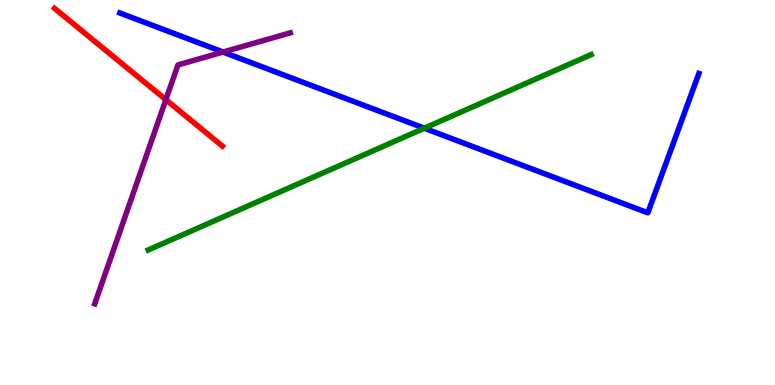[{'lines': ['blue', 'red'], 'intersections': []}, {'lines': ['green', 'red'], 'intersections': []}, {'lines': ['purple', 'red'], 'intersections': [{'x': 2.14, 'y': 7.41}]}, {'lines': ['blue', 'green'], 'intersections': [{'x': 5.47, 'y': 6.67}]}, {'lines': ['blue', 'purple'], 'intersections': [{'x': 2.88, 'y': 8.65}]}, {'lines': ['green', 'purple'], 'intersections': []}]